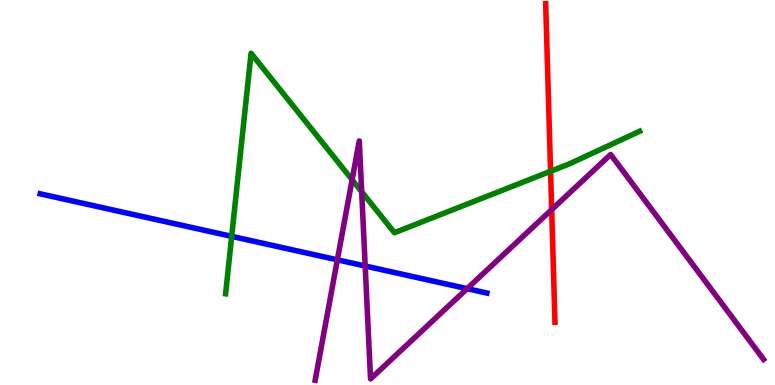[{'lines': ['blue', 'red'], 'intersections': []}, {'lines': ['green', 'red'], 'intersections': [{'x': 7.1, 'y': 5.55}]}, {'lines': ['purple', 'red'], 'intersections': [{'x': 7.12, 'y': 4.56}]}, {'lines': ['blue', 'green'], 'intersections': [{'x': 2.99, 'y': 3.86}]}, {'lines': ['blue', 'purple'], 'intersections': [{'x': 4.35, 'y': 3.25}, {'x': 4.71, 'y': 3.09}, {'x': 6.03, 'y': 2.5}]}, {'lines': ['green', 'purple'], 'intersections': [{'x': 4.54, 'y': 5.33}, {'x': 4.67, 'y': 5.02}]}]